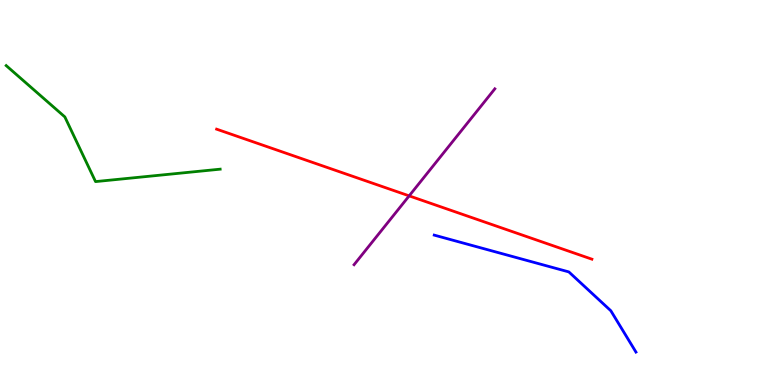[{'lines': ['blue', 'red'], 'intersections': []}, {'lines': ['green', 'red'], 'intersections': []}, {'lines': ['purple', 'red'], 'intersections': [{'x': 5.28, 'y': 4.91}]}, {'lines': ['blue', 'green'], 'intersections': []}, {'lines': ['blue', 'purple'], 'intersections': []}, {'lines': ['green', 'purple'], 'intersections': []}]